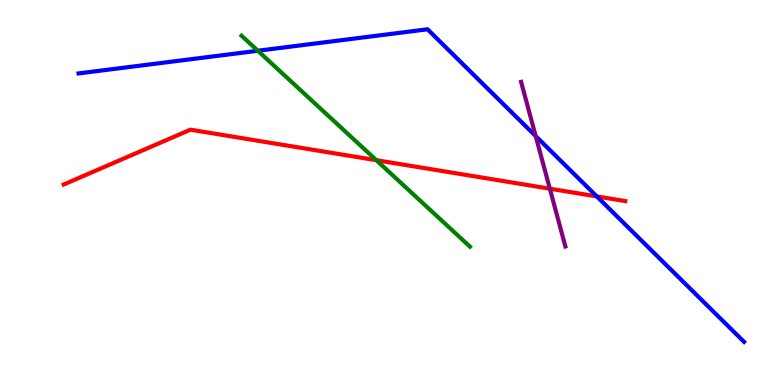[{'lines': ['blue', 'red'], 'intersections': [{'x': 7.7, 'y': 4.9}]}, {'lines': ['green', 'red'], 'intersections': [{'x': 4.86, 'y': 5.84}]}, {'lines': ['purple', 'red'], 'intersections': [{'x': 7.09, 'y': 5.1}]}, {'lines': ['blue', 'green'], 'intersections': [{'x': 3.33, 'y': 8.68}]}, {'lines': ['blue', 'purple'], 'intersections': [{'x': 6.91, 'y': 6.47}]}, {'lines': ['green', 'purple'], 'intersections': []}]